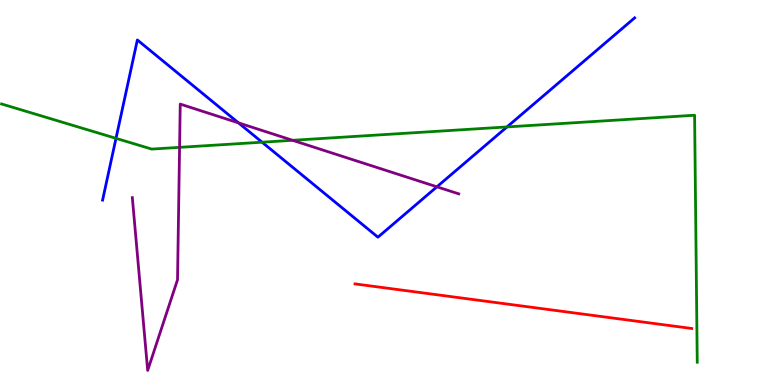[{'lines': ['blue', 'red'], 'intersections': []}, {'lines': ['green', 'red'], 'intersections': []}, {'lines': ['purple', 'red'], 'intersections': []}, {'lines': ['blue', 'green'], 'intersections': [{'x': 1.5, 'y': 6.41}, {'x': 3.38, 'y': 6.31}, {'x': 6.54, 'y': 6.7}]}, {'lines': ['blue', 'purple'], 'intersections': [{'x': 3.08, 'y': 6.81}, {'x': 5.64, 'y': 5.15}]}, {'lines': ['green', 'purple'], 'intersections': [{'x': 2.32, 'y': 6.17}, {'x': 3.78, 'y': 6.36}]}]